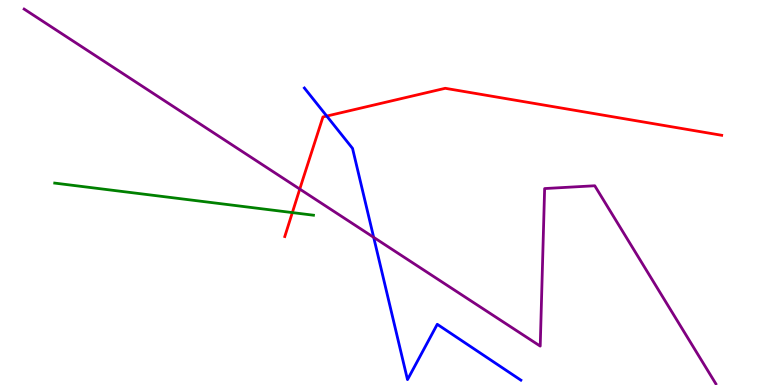[{'lines': ['blue', 'red'], 'intersections': [{'x': 4.22, 'y': 6.99}]}, {'lines': ['green', 'red'], 'intersections': [{'x': 3.77, 'y': 4.48}]}, {'lines': ['purple', 'red'], 'intersections': [{'x': 3.87, 'y': 5.09}]}, {'lines': ['blue', 'green'], 'intersections': []}, {'lines': ['blue', 'purple'], 'intersections': [{'x': 4.82, 'y': 3.84}]}, {'lines': ['green', 'purple'], 'intersections': []}]